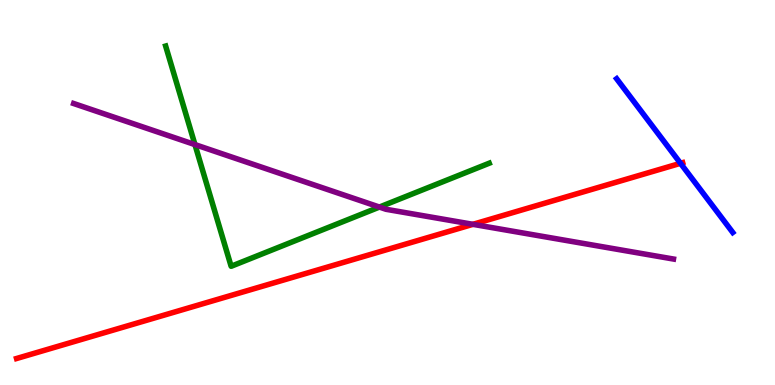[{'lines': ['blue', 'red'], 'intersections': [{'x': 8.78, 'y': 5.76}]}, {'lines': ['green', 'red'], 'intersections': []}, {'lines': ['purple', 'red'], 'intersections': [{'x': 6.1, 'y': 4.17}]}, {'lines': ['blue', 'green'], 'intersections': []}, {'lines': ['blue', 'purple'], 'intersections': []}, {'lines': ['green', 'purple'], 'intersections': [{'x': 2.52, 'y': 6.24}, {'x': 4.9, 'y': 4.62}]}]